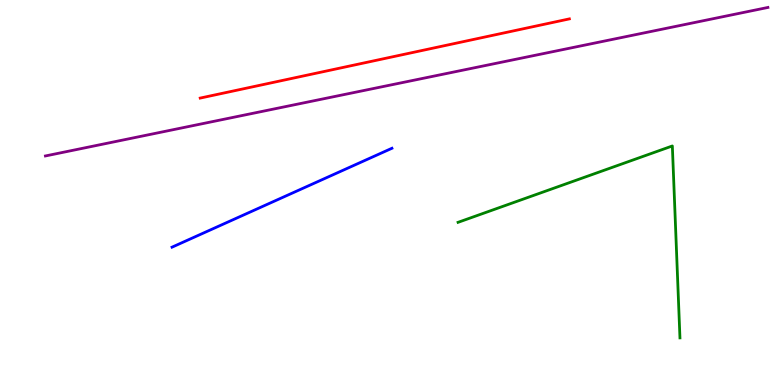[{'lines': ['blue', 'red'], 'intersections': []}, {'lines': ['green', 'red'], 'intersections': []}, {'lines': ['purple', 'red'], 'intersections': []}, {'lines': ['blue', 'green'], 'intersections': []}, {'lines': ['blue', 'purple'], 'intersections': []}, {'lines': ['green', 'purple'], 'intersections': []}]